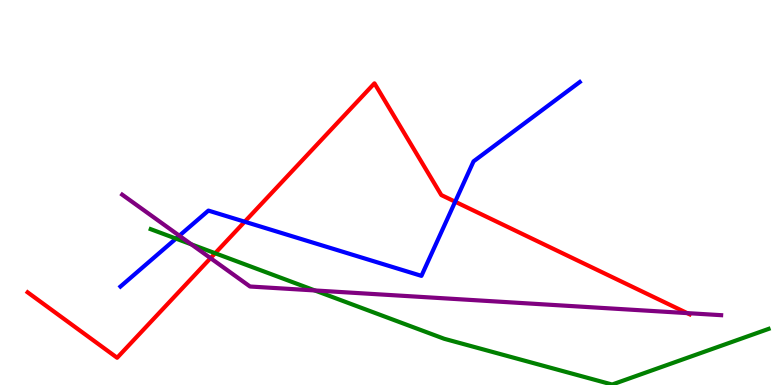[{'lines': ['blue', 'red'], 'intersections': [{'x': 3.16, 'y': 4.24}, {'x': 5.87, 'y': 4.76}]}, {'lines': ['green', 'red'], 'intersections': [{'x': 2.78, 'y': 3.42}]}, {'lines': ['purple', 'red'], 'intersections': [{'x': 2.72, 'y': 3.3}, {'x': 8.87, 'y': 1.87}]}, {'lines': ['blue', 'green'], 'intersections': [{'x': 2.27, 'y': 3.8}]}, {'lines': ['blue', 'purple'], 'intersections': [{'x': 2.31, 'y': 3.88}]}, {'lines': ['green', 'purple'], 'intersections': [{'x': 2.47, 'y': 3.65}, {'x': 4.06, 'y': 2.46}]}]